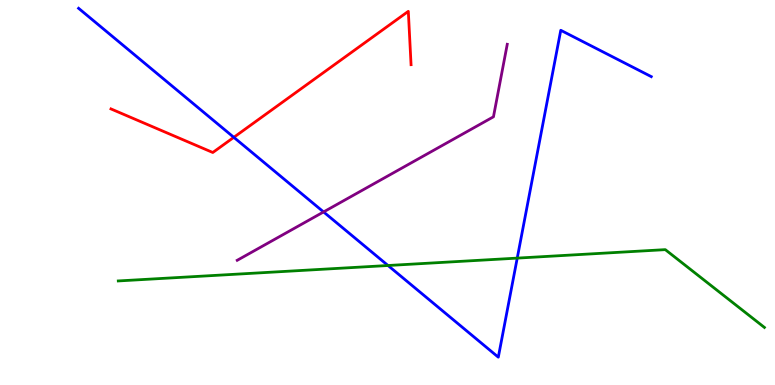[{'lines': ['blue', 'red'], 'intersections': [{'x': 3.02, 'y': 6.43}]}, {'lines': ['green', 'red'], 'intersections': []}, {'lines': ['purple', 'red'], 'intersections': []}, {'lines': ['blue', 'green'], 'intersections': [{'x': 5.01, 'y': 3.1}, {'x': 6.67, 'y': 3.3}]}, {'lines': ['blue', 'purple'], 'intersections': [{'x': 4.18, 'y': 4.5}]}, {'lines': ['green', 'purple'], 'intersections': []}]